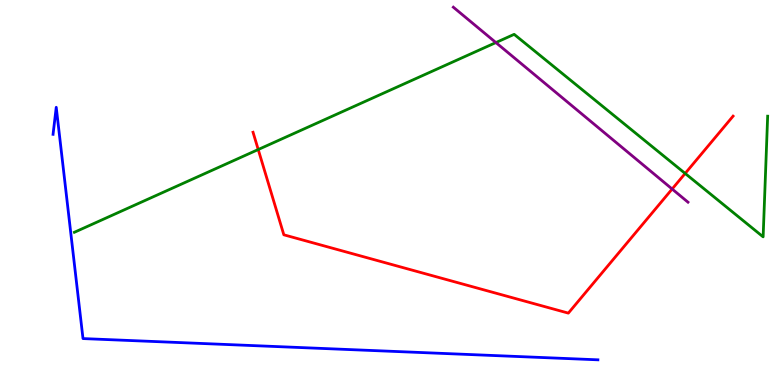[{'lines': ['blue', 'red'], 'intersections': []}, {'lines': ['green', 'red'], 'intersections': [{'x': 3.33, 'y': 6.12}, {'x': 8.84, 'y': 5.5}]}, {'lines': ['purple', 'red'], 'intersections': [{'x': 8.67, 'y': 5.09}]}, {'lines': ['blue', 'green'], 'intersections': []}, {'lines': ['blue', 'purple'], 'intersections': []}, {'lines': ['green', 'purple'], 'intersections': [{'x': 6.4, 'y': 8.89}]}]